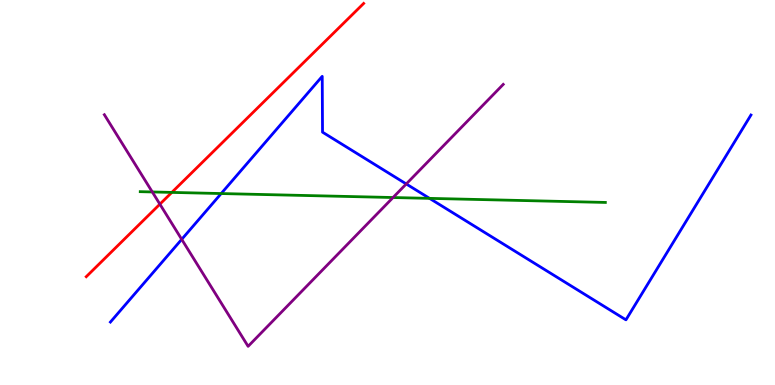[{'lines': ['blue', 'red'], 'intersections': []}, {'lines': ['green', 'red'], 'intersections': [{'x': 2.22, 'y': 5.0}]}, {'lines': ['purple', 'red'], 'intersections': [{'x': 2.06, 'y': 4.7}]}, {'lines': ['blue', 'green'], 'intersections': [{'x': 2.85, 'y': 4.97}, {'x': 5.54, 'y': 4.85}]}, {'lines': ['blue', 'purple'], 'intersections': [{'x': 2.34, 'y': 3.78}, {'x': 5.24, 'y': 5.22}]}, {'lines': ['green', 'purple'], 'intersections': [{'x': 1.97, 'y': 5.01}, {'x': 5.07, 'y': 4.87}]}]